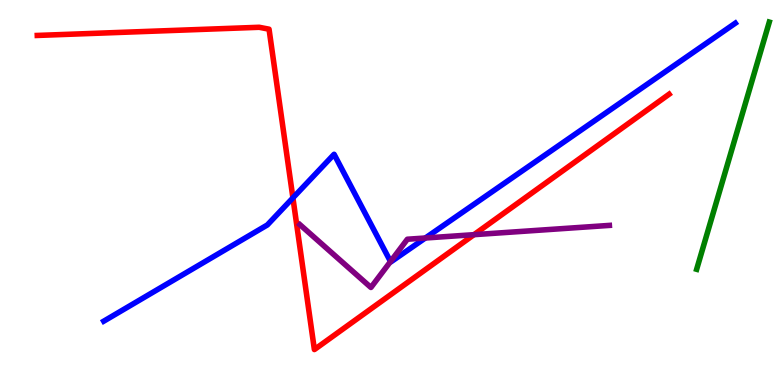[{'lines': ['blue', 'red'], 'intersections': [{'x': 3.78, 'y': 4.86}]}, {'lines': ['green', 'red'], 'intersections': []}, {'lines': ['purple', 'red'], 'intersections': [{'x': 6.12, 'y': 3.9}]}, {'lines': ['blue', 'green'], 'intersections': []}, {'lines': ['blue', 'purple'], 'intersections': [{'x': 5.04, 'y': 3.21}, {'x': 5.49, 'y': 3.82}]}, {'lines': ['green', 'purple'], 'intersections': []}]